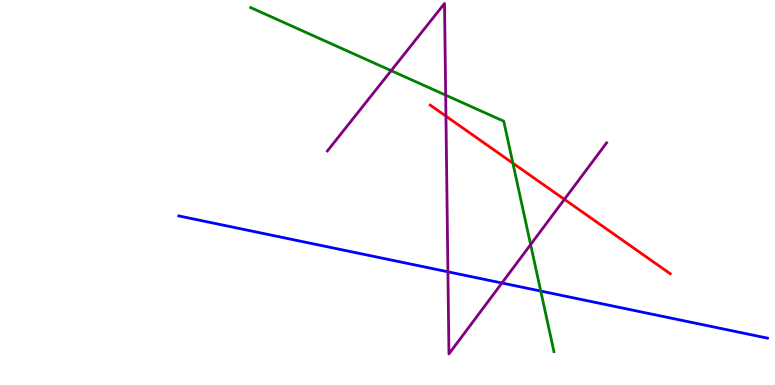[{'lines': ['blue', 'red'], 'intersections': []}, {'lines': ['green', 'red'], 'intersections': [{'x': 6.62, 'y': 5.76}]}, {'lines': ['purple', 'red'], 'intersections': [{'x': 5.75, 'y': 6.98}, {'x': 7.28, 'y': 4.82}]}, {'lines': ['blue', 'green'], 'intersections': [{'x': 6.98, 'y': 2.44}]}, {'lines': ['blue', 'purple'], 'intersections': [{'x': 5.78, 'y': 2.94}, {'x': 6.48, 'y': 2.65}]}, {'lines': ['green', 'purple'], 'intersections': [{'x': 5.05, 'y': 8.16}, {'x': 5.75, 'y': 7.53}, {'x': 6.85, 'y': 3.65}]}]